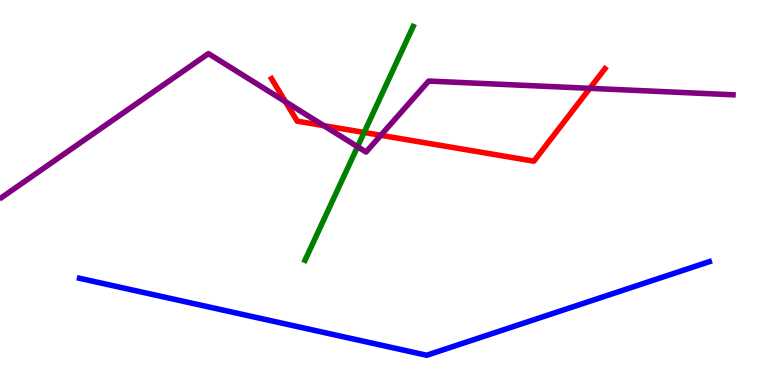[{'lines': ['blue', 'red'], 'intersections': []}, {'lines': ['green', 'red'], 'intersections': [{'x': 4.7, 'y': 6.56}]}, {'lines': ['purple', 'red'], 'intersections': [{'x': 3.68, 'y': 7.36}, {'x': 4.18, 'y': 6.74}, {'x': 4.91, 'y': 6.49}, {'x': 7.61, 'y': 7.71}]}, {'lines': ['blue', 'green'], 'intersections': []}, {'lines': ['blue', 'purple'], 'intersections': []}, {'lines': ['green', 'purple'], 'intersections': [{'x': 4.61, 'y': 6.19}]}]